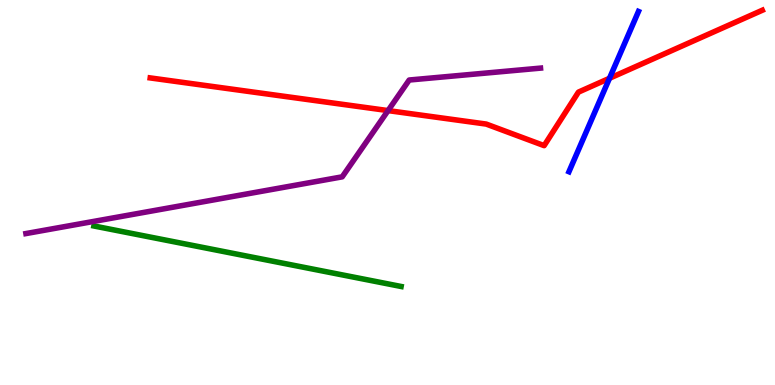[{'lines': ['blue', 'red'], 'intersections': [{'x': 7.86, 'y': 7.97}]}, {'lines': ['green', 'red'], 'intersections': []}, {'lines': ['purple', 'red'], 'intersections': [{'x': 5.01, 'y': 7.13}]}, {'lines': ['blue', 'green'], 'intersections': []}, {'lines': ['blue', 'purple'], 'intersections': []}, {'lines': ['green', 'purple'], 'intersections': []}]